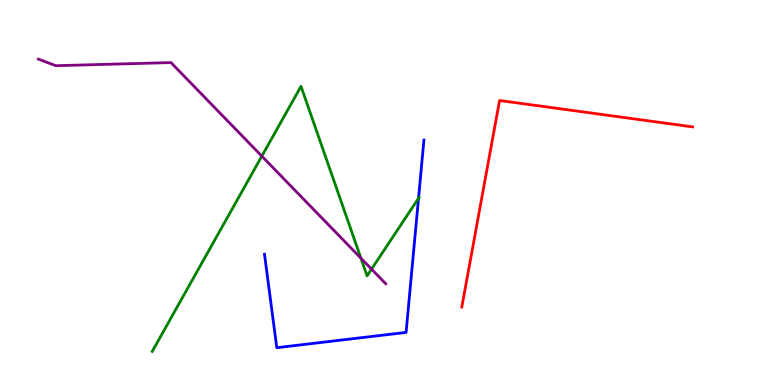[{'lines': ['blue', 'red'], 'intersections': []}, {'lines': ['green', 'red'], 'intersections': []}, {'lines': ['purple', 'red'], 'intersections': []}, {'lines': ['blue', 'green'], 'intersections': [{'x': 5.4, 'y': 4.85}]}, {'lines': ['blue', 'purple'], 'intersections': []}, {'lines': ['green', 'purple'], 'intersections': [{'x': 3.38, 'y': 5.94}, {'x': 4.66, 'y': 3.29}, {'x': 4.79, 'y': 3.01}]}]